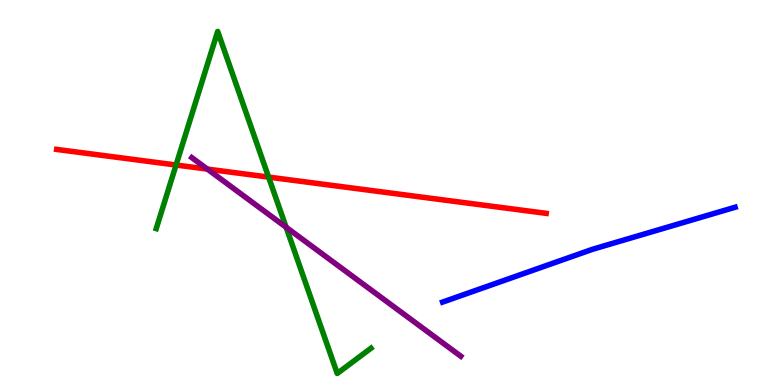[{'lines': ['blue', 'red'], 'intersections': []}, {'lines': ['green', 'red'], 'intersections': [{'x': 2.27, 'y': 5.71}, {'x': 3.47, 'y': 5.4}]}, {'lines': ['purple', 'red'], 'intersections': [{'x': 2.68, 'y': 5.61}]}, {'lines': ['blue', 'green'], 'intersections': []}, {'lines': ['blue', 'purple'], 'intersections': []}, {'lines': ['green', 'purple'], 'intersections': [{'x': 3.69, 'y': 4.1}]}]